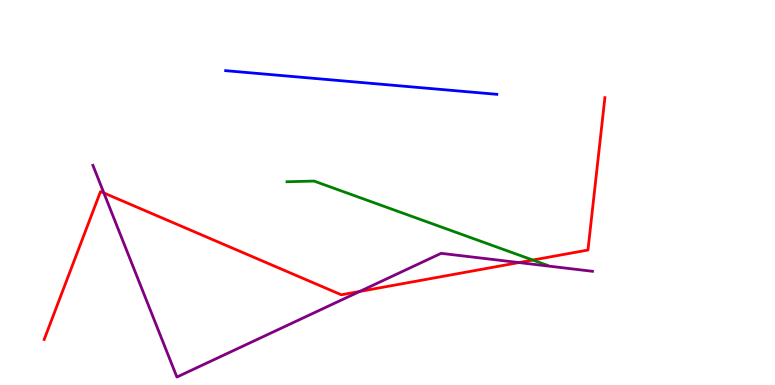[{'lines': ['blue', 'red'], 'intersections': []}, {'lines': ['green', 'red'], 'intersections': [{'x': 6.87, 'y': 3.25}]}, {'lines': ['purple', 'red'], 'intersections': [{'x': 1.34, 'y': 4.99}, {'x': 4.64, 'y': 2.43}, {'x': 6.7, 'y': 3.18}]}, {'lines': ['blue', 'green'], 'intersections': []}, {'lines': ['blue', 'purple'], 'intersections': []}, {'lines': ['green', 'purple'], 'intersections': []}]